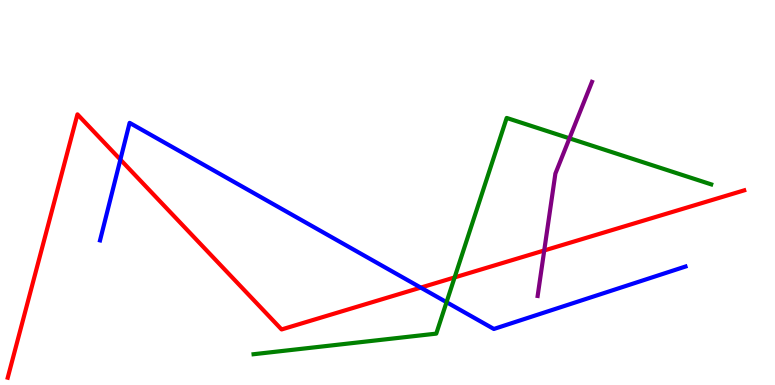[{'lines': ['blue', 'red'], 'intersections': [{'x': 1.55, 'y': 5.85}, {'x': 5.43, 'y': 2.53}]}, {'lines': ['green', 'red'], 'intersections': [{'x': 5.87, 'y': 2.79}]}, {'lines': ['purple', 'red'], 'intersections': [{'x': 7.02, 'y': 3.49}]}, {'lines': ['blue', 'green'], 'intersections': [{'x': 5.76, 'y': 2.15}]}, {'lines': ['blue', 'purple'], 'intersections': []}, {'lines': ['green', 'purple'], 'intersections': [{'x': 7.35, 'y': 6.41}]}]